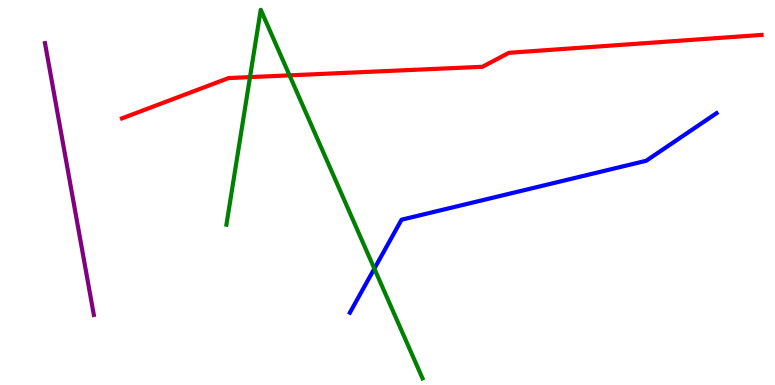[{'lines': ['blue', 'red'], 'intersections': []}, {'lines': ['green', 'red'], 'intersections': [{'x': 3.23, 'y': 8.0}, {'x': 3.74, 'y': 8.04}]}, {'lines': ['purple', 'red'], 'intersections': []}, {'lines': ['blue', 'green'], 'intersections': [{'x': 4.83, 'y': 3.02}]}, {'lines': ['blue', 'purple'], 'intersections': []}, {'lines': ['green', 'purple'], 'intersections': []}]